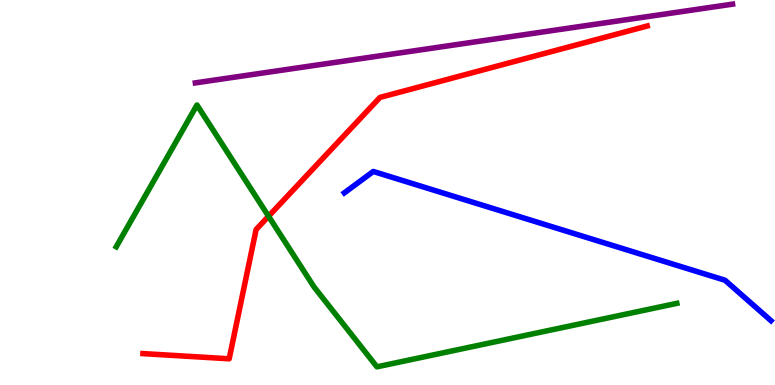[{'lines': ['blue', 'red'], 'intersections': []}, {'lines': ['green', 'red'], 'intersections': [{'x': 3.47, 'y': 4.38}]}, {'lines': ['purple', 'red'], 'intersections': []}, {'lines': ['blue', 'green'], 'intersections': []}, {'lines': ['blue', 'purple'], 'intersections': []}, {'lines': ['green', 'purple'], 'intersections': []}]